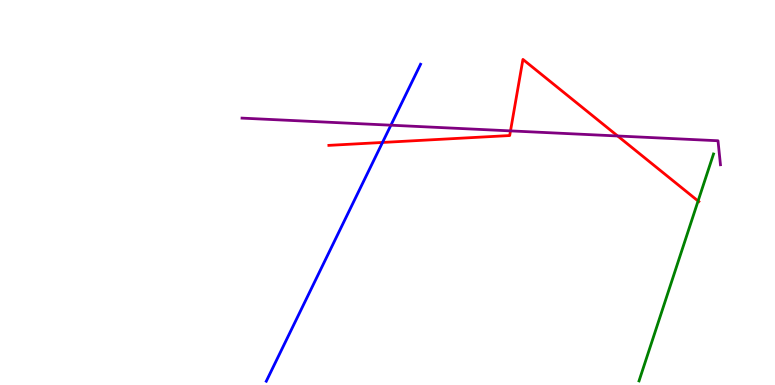[{'lines': ['blue', 'red'], 'intersections': [{'x': 4.94, 'y': 6.3}]}, {'lines': ['green', 'red'], 'intersections': [{'x': 9.01, 'y': 4.78}]}, {'lines': ['purple', 'red'], 'intersections': [{'x': 6.59, 'y': 6.6}, {'x': 7.97, 'y': 6.47}]}, {'lines': ['blue', 'green'], 'intersections': []}, {'lines': ['blue', 'purple'], 'intersections': [{'x': 5.04, 'y': 6.75}]}, {'lines': ['green', 'purple'], 'intersections': []}]